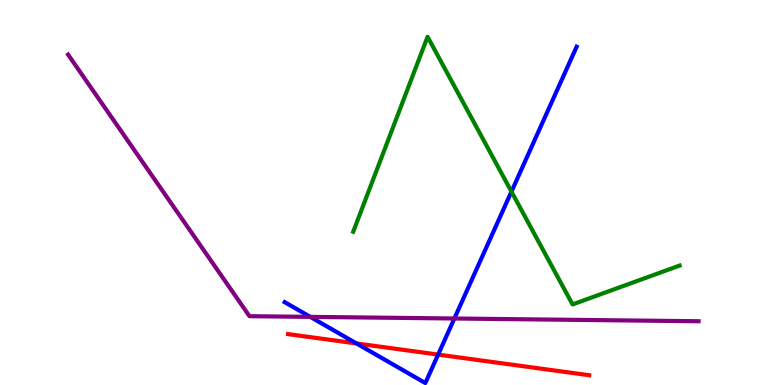[{'lines': ['blue', 'red'], 'intersections': [{'x': 4.6, 'y': 1.08}, {'x': 5.65, 'y': 0.79}]}, {'lines': ['green', 'red'], 'intersections': []}, {'lines': ['purple', 'red'], 'intersections': []}, {'lines': ['blue', 'green'], 'intersections': [{'x': 6.6, 'y': 5.02}]}, {'lines': ['blue', 'purple'], 'intersections': [{'x': 4.0, 'y': 1.77}, {'x': 5.86, 'y': 1.73}]}, {'lines': ['green', 'purple'], 'intersections': []}]